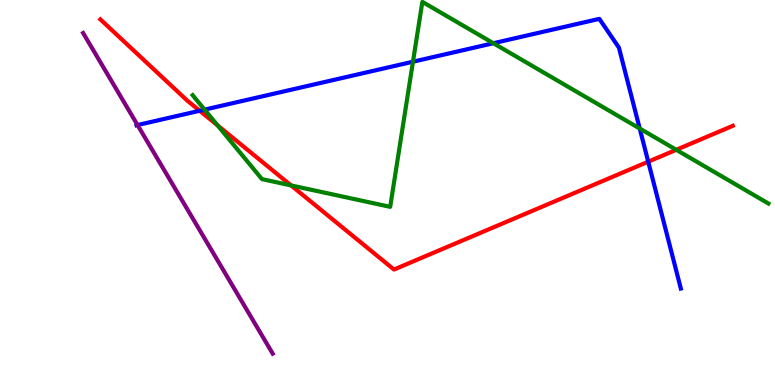[{'lines': ['blue', 'red'], 'intersections': [{'x': 2.58, 'y': 7.12}, {'x': 8.36, 'y': 5.8}]}, {'lines': ['green', 'red'], 'intersections': [{'x': 2.81, 'y': 6.74}, {'x': 3.76, 'y': 5.18}, {'x': 8.73, 'y': 6.11}]}, {'lines': ['purple', 'red'], 'intersections': []}, {'lines': ['blue', 'green'], 'intersections': [{'x': 2.64, 'y': 7.15}, {'x': 5.33, 'y': 8.4}, {'x': 6.37, 'y': 8.88}, {'x': 8.25, 'y': 6.66}]}, {'lines': ['blue', 'purple'], 'intersections': [{'x': 1.77, 'y': 6.75}]}, {'lines': ['green', 'purple'], 'intersections': []}]